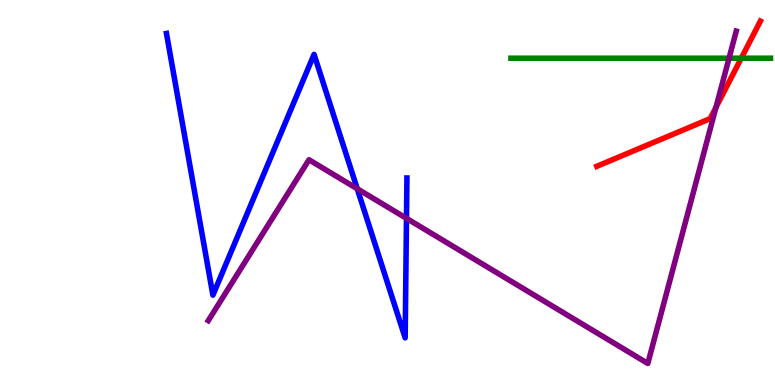[{'lines': ['blue', 'red'], 'intersections': []}, {'lines': ['green', 'red'], 'intersections': [{'x': 9.56, 'y': 8.49}]}, {'lines': ['purple', 'red'], 'intersections': [{'x': 9.24, 'y': 7.21}]}, {'lines': ['blue', 'green'], 'intersections': []}, {'lines': ['blue', 'purple'], 'intersections': [{'x': 4.61, 'y': 5.1}, {'x': 5.24, 'y': 4.33}]}, {'lines': ['green', 'purple'], 'intersections': [{'x': 9.41, 'y': 8.49}]}]